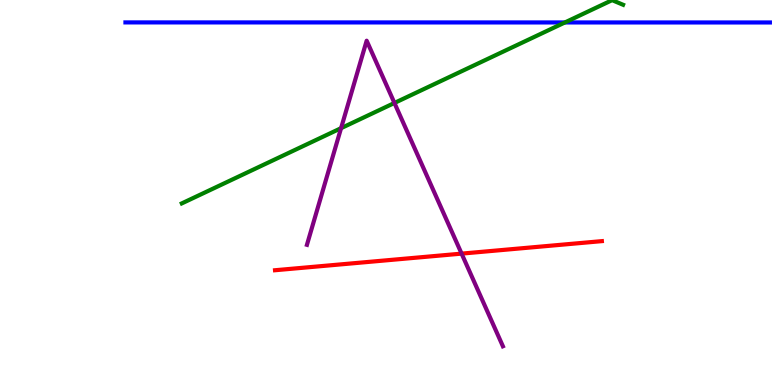[{'lines': ['blue', 'red'], 'intersections': []}, {'lines': ['green', 'red'], 'intersections': []}, {'lines': ['purple', 'red'], 'intersections': [{'x': 5.96, 'y': 3.41}]}, {'lines': ['blue', 'green'], 'intersections': [{'x': 7.29, 'y': 9.42}]}, {'lines': ['blue', 'purple'], 'intersections': []}, {'lines': ['green', 'purple'], 'intersections': [{'x': 4.4, 'y': 6.67}, {'x': 5.09, 'y': 7.33}]}]